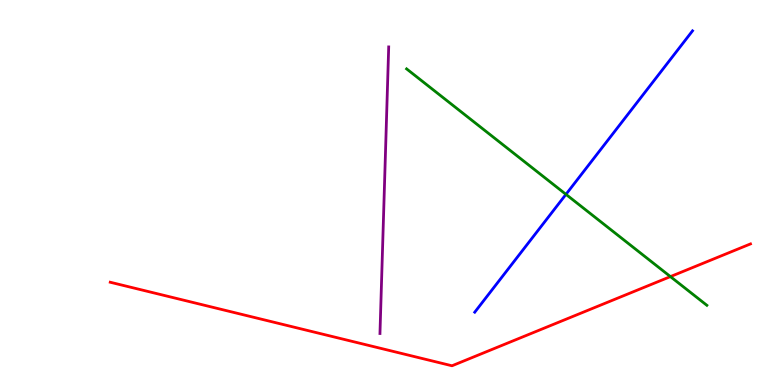[{'lines': ['blue', 'red'], 'intersections': []}, {'lines': ['green', 'red'], 'intersections': [{'x': 8.65, 'y': 2.82}]}, {'lines': ['purple', 'red'], 'intersections': []}, {'lines': ['blue', 'green'], 'intersections': [{'x': 7.3, 'y': 4.95}]}, {'lines': ['blue', 'purple'], 'intersections': []}, {'lines': ['green', 'purple'], 'intersections': []}]